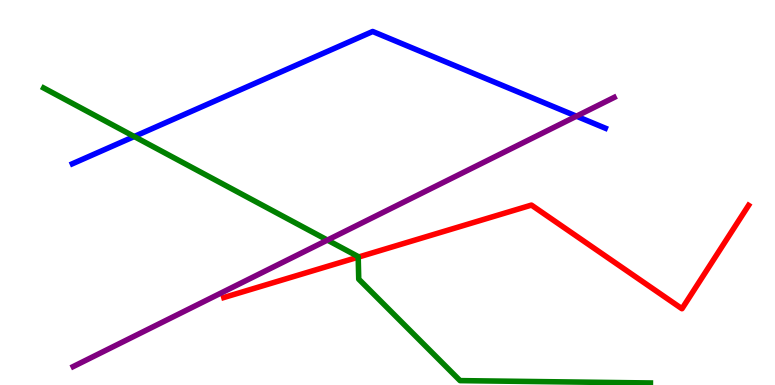[{'lines': ['blue', 'red'], 'intersections': []}, {'lines': ['green', 'red'], 'intersections': [{'x': 4.62, 'y': 3.32}]}, {'lines': ['purple', 'red'], 'intersections': []}, {'lines': ['blue', 'green'], 'intersections': [{'x': 1.73, 'y': 6.45}]}, {'lines': ['blue', 'purple'], 'intersections': [{'x': 7.44, 'y': 6.98}]}, {'lines': ['green', 'purple'], 'intersections': [{'x': 4.22, 'y': 3.76}]}]